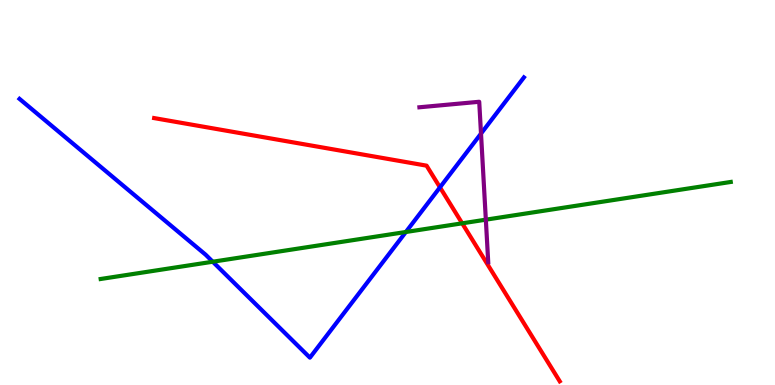[{'lines': ['blue', 'red'], 'intersections': [{'x': 5.68, 'y': 5.13}]}, {'lines': ['green', 'red'], 'intersections': [{'x': 5.96, 'y': 4.2}]}, {'lines': ['purple', 'red'], 'intersections': []}, {'lines': ['blue', 'green'], 'intersections': [{'x': 2.75, 'y': 3.2}, {'x': 5.24, 'y': 3.97}]}, {'lines': ['blue', 'purple'], 'intersections': [{'x': 6.21, 'y': 6.53}]}, {'lines': ['green', 'purple'], 'intersections': [{'x': 6.27, 'y': 4.29}]}]